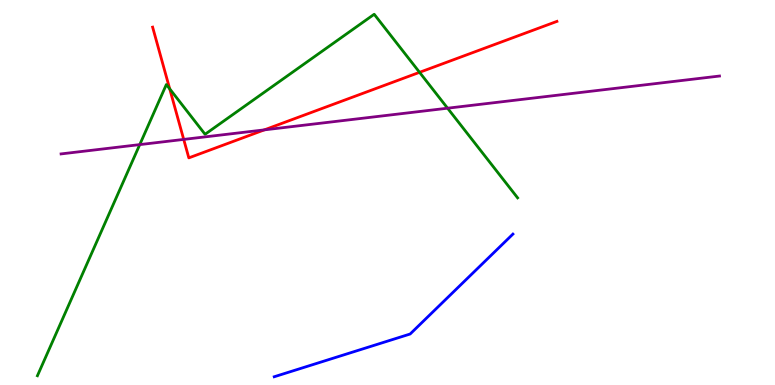[{'lines': ['blue', 'red'], 'intersections': []}, {'lines': ['green', 'red'], 'intersections': [{'x': 2.19, 'y': 7.69}, {'x': 5.41, 'y': 8.12}]}, {'lines': ['purple', 'red'], 'intersections': [{'x': 2.37, 'y': 6.38}, {'x': 3.41, 'y': 6.63}]}, {'lines': ['blue', 'green'], 'intersections': []}, {'lines': ['blue', 'purple'], 'intersections': []}, {'lines': ['green', 'purple'], 'intersections': [{'x': 1.8, 'y': 6.24}, {'x': 5.78, 'y': 7.19}]}]